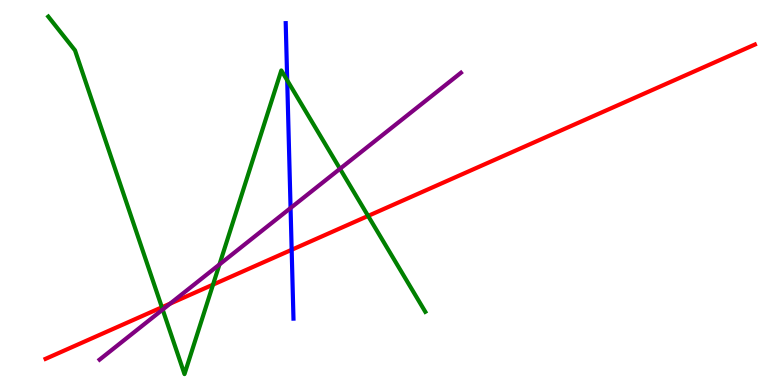[{'lines': ['blue', 'red'], 'intersections': [{'x': 3.76, 'y': 3.51}]}, {'lines': ['green', 'red'], 'intersections': [{'x': 2.09, 'y': 2.02}, {'x': 2.75, 'y': 2.61}, {'x': 4.75, 'y': 4.39}]}, {'lines': ['purple', 'red'], 'intersections': [{'x': 2.19, 'y': 2.11}]}, {'lines': ['blue', 'green'], 'intersections': [{'x': 3.71, 'y': 7.91}]}, {'lines': ['blue', 'purple'], 'intersections': [{'x': 3.75, 'y': 4.6}]}, {'lines': ['green', 'purple'], 'intersections': [{'x': 2.1, 'y': 1.96}, {'x': 2.83, 'y': 3.13}, {'x': 4.39, 'y': 5.62}]}]